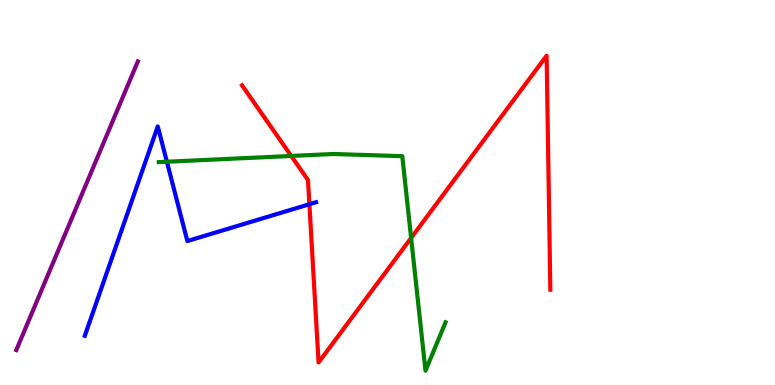[{'lines': ['blue', 'red'], 'intersections': [{'x': 3.99, 'y': 4.7}]}, {'lines': ['green', 'red'], 'intersections': [{'x': 3.76, 'y': 5.95}, {'x': 5.3, 'y': 3.82}]}, {'lines': ['purple', 'red'], 'intersections': []}, {'lines': ['blue', 'green'], 'intersections': [{'x': 2.15, 'y': 5.8}]}, {'lines': ['blue', 'purple'], 'intersections': []}, {'lines': ['green', 'purple'], 'intersections': []}]